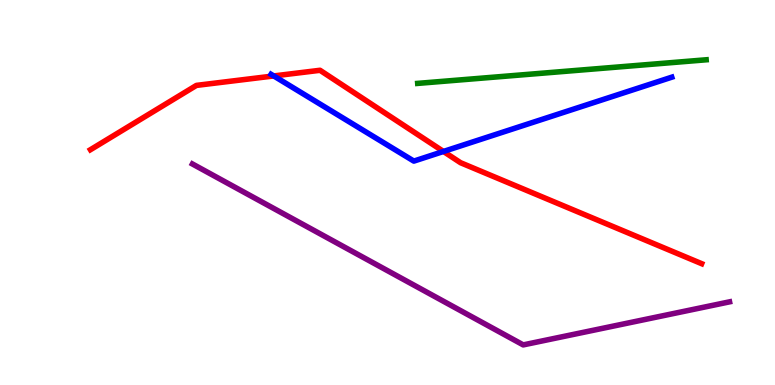[{'lines': ['blue', 'red'], 'intersections': [{'x': 3.53, 'y': 8.03}, {'x': 5.72, 'y': 6.07}]}, {'lines': ['green', 'red'], 'intersections': []}, {'lines': ['purple', 'red'], 'intersections': []}, {'lines': ['blue', 'green'], 'intersections': []}, {'lines': ['blue', 'purple'], 'intersections': []}, {'lines': ['green', 'purple'], 'intersections': []}]